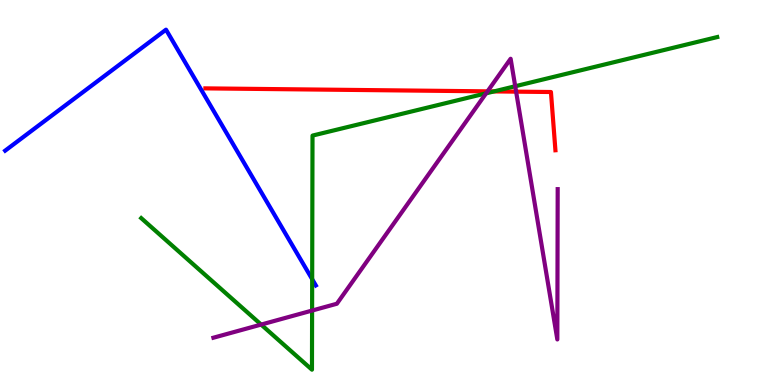[{'lines': ['blue', 'red'], 'intersections': []}, {'lines': ['green', 'red'], 'intersections': [{'x': 6.37, 'y': 7.63}]}, {'lines': ['purple', 'red'], 'intersections': [{'x': 6.29, 'y': 7.63}, {'x': 6.66, 'y': 7.62}]}, {'lines': ['blue', 'green'], 'intersections': [{'x': 4.03, 'y': 2.75}]}, {'lines': ['blue', 'purple'], 'intersections': []}, {'lines': ['green', 'purple'], 'intersections': [{'x': 3.37, 'y': 1.57}, {'x': 4.03, 'y': 1.93}, {'x': 6.27, 'y': 7.58}, {'x': 6.65, 'y': 7.76}]}]